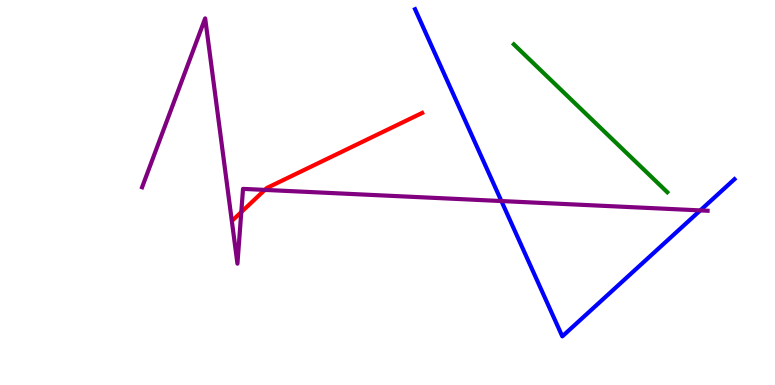[{'lines': ['blue', 'red'], 'intersections': []}, {'lines': ['green', 'red'], 'intersections': []}, {'lines': ['purple', 'red'], 'intersections': [{'x': 3.11, 'y': 4.49}, {'x': 3.42, 'y': 5.07}]}, {'lines': ['blue', 'green'], 'intersections': []}, {'lines': ['blue', 'purple'], 'intersections': [{'x': 6.47, 'y': 4.78}, {'x': 9.04, 'y': 4.53}]}, {'lines': ['green', 'purple'], 'intersections': []}]